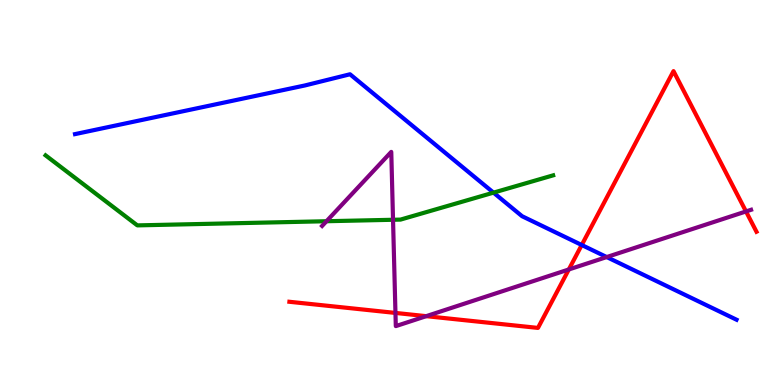[{'lines': ['blue', 'red'], 'intersections': [{'x': 7.51, 'y': 3.64}]}, {'lines': ['green', 'red'], 'intersections': []}, {'lines': ['purple', 'red'], 'intersections': [{'x': 5.1, 'y': 1.87}, {'x': 5.5, 'y': 1.79}, {'x': 7.34, 'y': 3.0}, {'x': 9.63, 'y': 4.51}]}, {'lines': ['blue', 'green'], 'intersections': [{'x': 6.37, 'y': 5.0}]}, {'lines': ['blue', 'purple'], 'intersections': [{'x': 7.83, 'y': 3.32}]}, {'lines': ['green', 'purple'], 'intersections': [{'x': 4.21, 'y': 4.25}, {'x': 5.07, 'y': 4.29}]}]